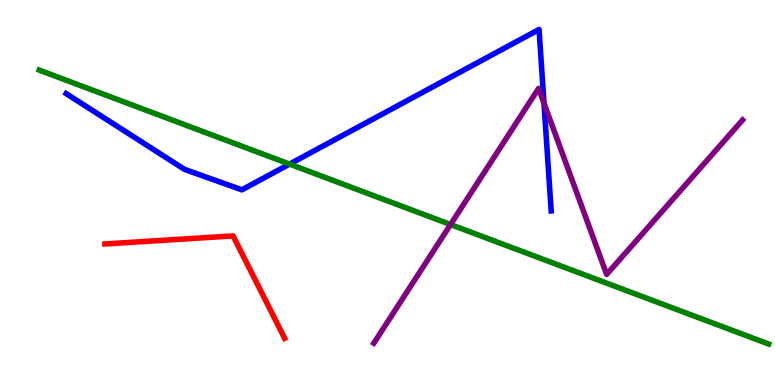[{'lines': ['blue', 'red'], 'intersections': []}, {'lines': ['green', 'red'], 'intersections': []}, {'lines': ['purple', 'red'], 'intersections': []}, {'lines': ['blue', 'green'], 'intersections': [{'x': 3.74, 'y': 5.74}]}, {'lines': ['blue', 'purple'], 'intersections': [{'x': 7.02, 'y': 7.32}]}, {'lines': ['green', 'purple'], 'intersections': [{'x': 5.81, 'y': 4.17}]}]